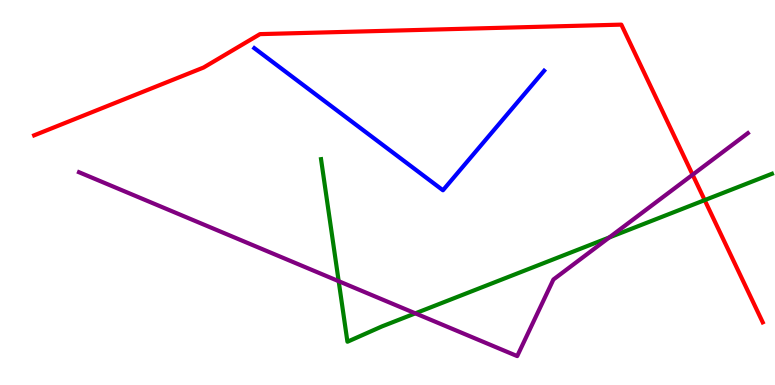[{'lines': ['blue', 'red'], 'intersections': []}, {'lines': ['green', 'red'], 'intersections': [{'x': 9.09, 'y': 4.8}]}, {'lines': ['purple', 'red'], 'intersections': [{'x': 8.94, 'y': 5.46}]}, {'lines': ['blue', 'green'], 'intersections': []}, {'lines': ['blue', 'purple'], 'intersections': []}, {'lines': ['green', 'purple'], 'intersections': [{'x': 4.37, 'y': 2.7}, {'x': 5.36, 'y': 1.86}, {'x': 7.86, 'y': 3.83}]}]